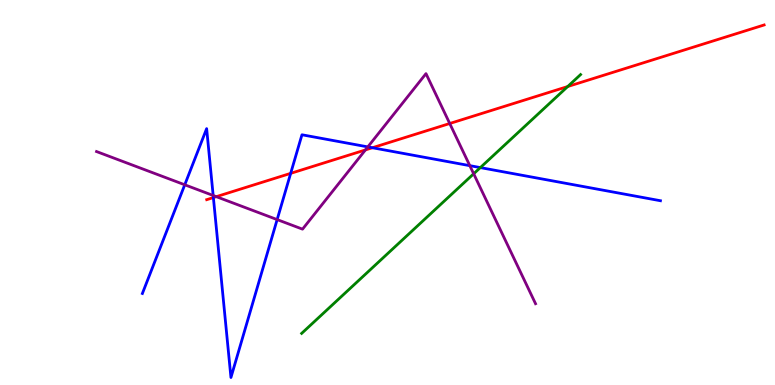[{'lines': ['blue', 'red'], 'intersections': [{'x': 2.75, 'y': 4.87}, {'x': 3.75, 'y': 5.5}, {'x': 4.81, 'y': 6.16}]}, {'lines': ['green', 'red'], 'intersections': [{'x': 7.33, 'y': 7.75}]}, {'lines': ['purple', 'red'], 'intersections': [{'x': 2.79, 'y': 4.89}, {'x': 4.72, 'y': 6.11}, {'x': 5.8, 'y': 6.79}]}, {'lines': ['blue', 'green'], 'intersections': [{'x': 6.2, 'y': 5.65}]}, {'lines': ['blue', 'purple'], 'intersections': [{'x': 2.38, 'y': 5.2}, {'x': 2.75, 'y': 4.92}, {'x': 3.58, 'y': 4.3}, {'x': 4.75, 'y': 6.18}, {'x': 6.06, 'y': 5.7}]}, {'lines': ['green', 'purple'], 'intersections': [{'x': 6.11, 'y': 5.49}]}]